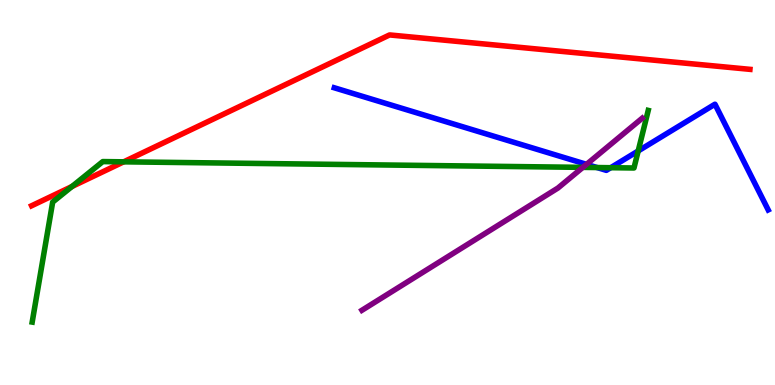[{'lines': ['blue', 'red'], 'intersections': []}, {'lines': ['green', 'red'], 'intersections': [{'x': 0.929, 'y': 5.16}, {'x': 1.6, 'y': 5.8}]}, {'lines': ['purple', 'red'], 'intersections': []}, {'lines': ['blue', 'green'], 'intersections': [{'x': 7.7, 'y': 5.65}, {'x': 7.88, 'y': 5.64}, {'x': 8.23, 'y': 6.08}]}, {'lines': ['blue', 'purple'], 'intersections': [{'x': 7.57, 'y': 5.73}]}, {'lines': ['green', 'purple'], 'intersections': [{'x': 7.52, 'y': 5.65}]}]